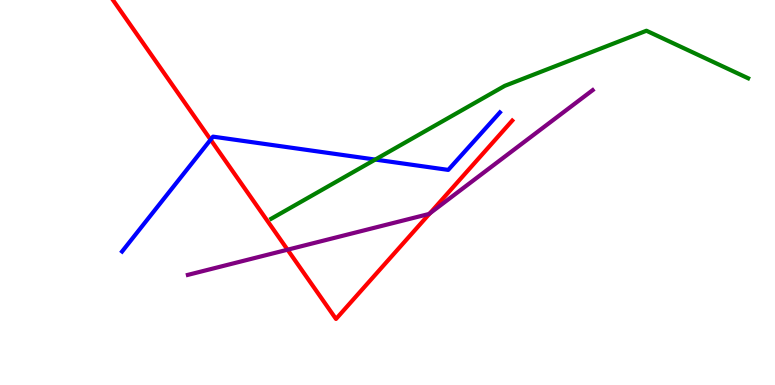[{'lines': ['blue', 'red'], 'intersections': [{'x': 2.72, 'y': 6.37}]}, {'lines': ['green', 'red'], 'intersections': []}, {'lines': ['purple', 'red'], 'intersections': [{'x': 3.71, 'y': 3.51}, {'x': 5.55, 'y': 4.46}]}, {'lines': ['blue', 'green'], 'intersections': [{'x': 4.84, 'y': 5.86}]}, {'lines': ['blue', 'purple'], 'intersections': []}, {'lines': ['green', 'purple'], 'intersections': []}]